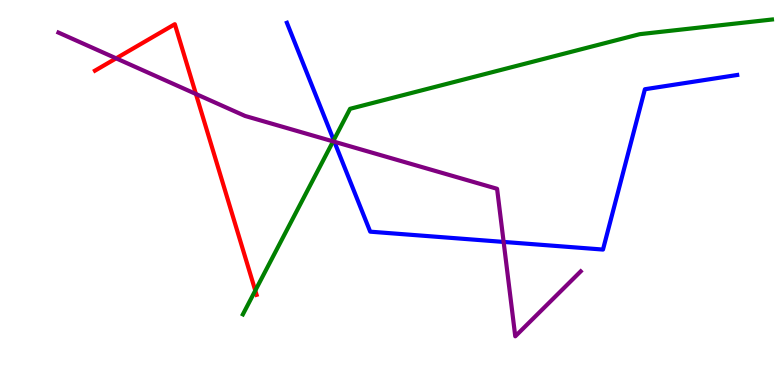[{'lines': ['blue', 'red'], 'intersections': []}, {'lines': ['green', 'red'], 'intersections': [{'x': 3.29, 'y': 2.45}]}, {'lines': ['purple', 'red'], 'intersections': [{'x': 1.5, 'y': 8.48}, {'x': 2.53, 'y': 7.56}]}, {'lines': ['blue', 'green'], 'intersections': [{'x': 4.31, 'y': 6.36}]}, {'lines': ['blue', 'purple'], 'intersections': [{'x': 4.31, 'y': 6.32}, {'x': 6.5, 'y': 3.72}]}, {'lines': ['green', 'purple'], 'intersections': [{'x': 4.3, 'y': 6.33}]}]